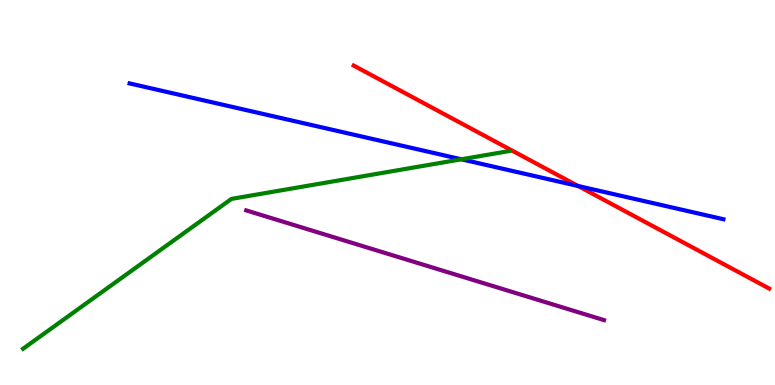[{'lines': ['blue', 'red'], 'intersections': [{'x': 7.46, 'y': 5.17}]}, {'lines': ['green', 'red'], 'intersections': []}, {'lines': ['purple', 'red'], 'intersections': []}, {'lines': ['blue', 'green'], 'intersections': [{'x': 5.95, 'y': 5.86}]}, {'lines': ['blue', 'purple'], 'intersections': []}, {'lines': ['green', 'purple'], 'intersections': []}]